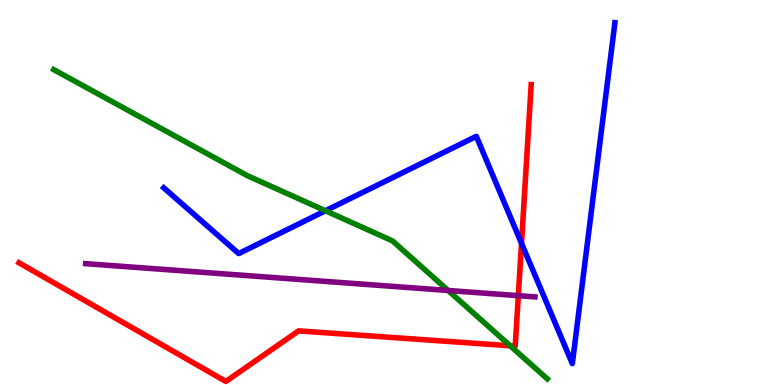[{'lines': ['blue', 'red'], 'intersections': [{'x': 6.73, 'y': 3.68}]}, {'lines': ['green', 'red'], 'intersections': [{'x': 6.58, 'y': 1.02}]}, {'lines': ['purple', 'red'], 'intersections': [{'x': 6.69, 'y': 2.32}]}, {'lines': ['blue', 'green'], 'intersections': [{'x': 4.2, 'y': 4.53}]}, {'lines': ['blue', 'purple'], 'intersections': []}, {'lines': ['green', 'purple'], 'intersections': [{'x': 5.78, 'y': 2.46}]}]